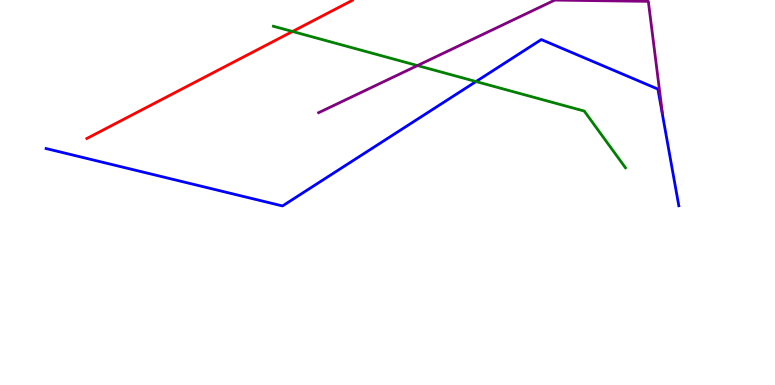[{'lines': ['blue', 'red'], 'intersections': []}, {'lines': ['green', 'red'], 'intersections': [{'x': 3.77, 'y': 9.18}]}, {'lines': ['purple', 'red'], 'intersections': []}, {'lines': ['blue', 'green'], 'intersections': [{'x': 6.14, 'y': 7.88}]}, {'lines': ['blue', 'purple'], 'intersections': []}, {'lines': ['green', 'purple'], 'intersections': [{'x': 5.39, 'y': 8.3}]}]